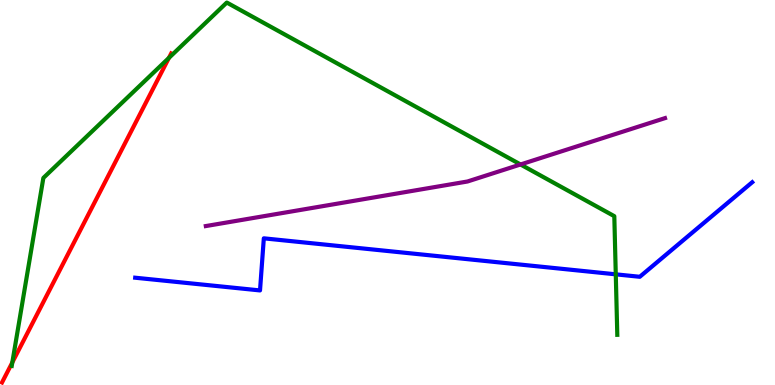[{'lines': ['blue', 'red'], 'intersections': []}, {'lines': ['green', 'red'], 'intersections': [{'x': 0.159, 'y': 0.586}, {'x': 2.18, 'y': 8.5}]}, {'lines': ['purple', 'red'], 'intersections': []}, {'lines': ['blue', 'green'], 'intersections': [{'x': 7.95, 'y': 2.87}]}, {'lines': ['blue', 'purple'], 'intersections': []}, {'lines': ['green', 'purple'], 'intersections': [{'x': 6.72, 'y': 5.73}]}]